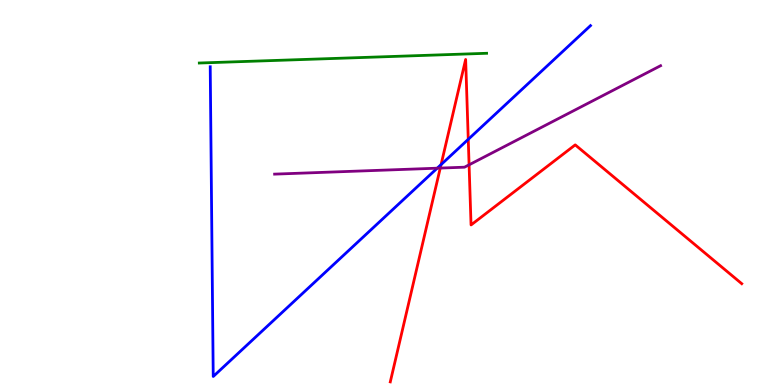[{'lines': ['blue', 'red'], 'intersections': [{'x': 5.69, 'y': 5.72}, {'x': 6.04, 'y': 6.38}]}, {'lines': ['green', 'red'], 'intersections': []}, {'lines': ['purple', 'red'], 'intersections': [{'x': 5.68, 'y': 5.63}, {'x': 6.05, 'y': 5.72}]}, {'lines': ['blue', 'green'], 'intersections': []}, {'lines': ['blue', 'purple'], 'intersections': [{'x': 5.64, 'y': 5.63}]}, {'lines': ['green', 'purple'], 'intersections': []}]